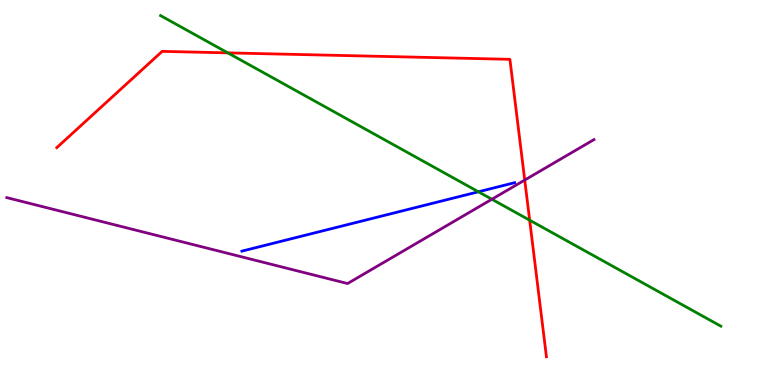[{'lines': ['blue', 'red'], 'intersections': []}, {'lines': ['green', 'red'], 'intersections': [{'x': 2.94, 'y': 8.63}, {'x': 6.83, 'y': 4.28}]}, {'lines': ['purple', 'red'], 'intersections': [{'x': 6.77, 'y': 5.32}]}, {'lines': ['blue', 'green'], 'intersections': [{'x': 6.17, 'y': 5.02}]}, {'lines': ['blue', 'purple'], 'intersections': []}, {'lines': ['green', 'purple'], 'intersections': [{'x': 6.35, 'y': 4.82}]}]